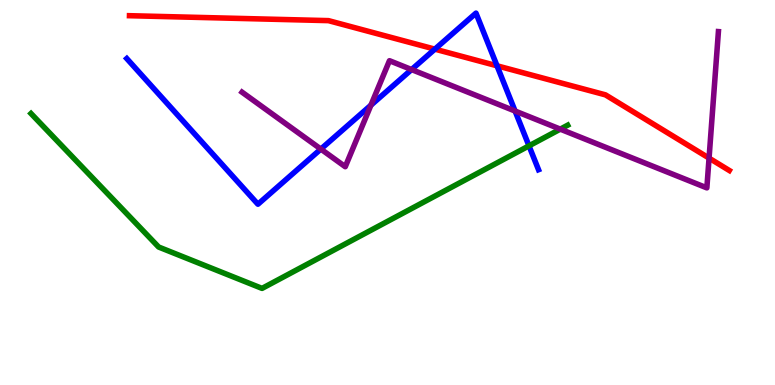[{'lines': ['blue', 'red'], 'intersections': [{'x': 5.61, 'y': 8.72}, {'x': 6.41, 'y': 8.29}]}, {'lines': ['green', 'red'], 'intersections': []}, {'lines': ['purple', 'red'], 'intersections': [{'x': 9.15, 'y': 5.89}]}, {'lines': ['blue', 'green'], 'intersections': [{'x': 6.83, 'y': 6.21}]}, {'lines': ['blue', 'purple'], 'intersections': [{'x': 4.14, 'y': 6.13}, {'x': 4.79, 'y': 7.27}, {'x': 5.31, 'y': 8.19}, {'x': 6.65, 'y': 7.12}]}, {'lines': ['green', 'purple'], 'intersections': [{'x': 7.23, 'y': 6.65}]}]